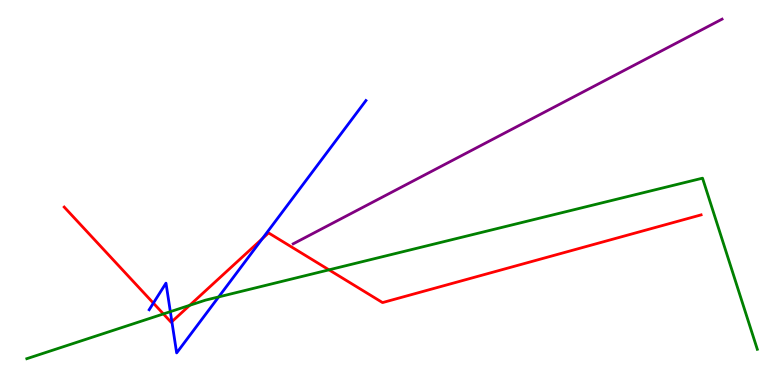[{'lines': ['blue', 'red'], 'intersections': [{'x': 1.98, 'y': 2.13}, {'x': 2.22, 'y': 1.65}, {'x': 3.39, 'y': 3.8}]}, {'lines': ['green', 'red'], 'intersections': [{'x': 2.11, 'y': 1.85}, {'x': 2.45, 'y': 2.07}, {'x': 4.24, 'y': 2.99}]}, {'lines': ['purple', 'red'], 'intersections': []}, {'lines': ['blue', 'green'], 'intersections': [{'x': 2.2, 'y': 1.91}, {'x': 2.82, 'y': 2.29}]}, {'lines': ['blue', 'purple'], 'intersections': []}, {'lines': ['green', 'purple'], 'intersections': []}]